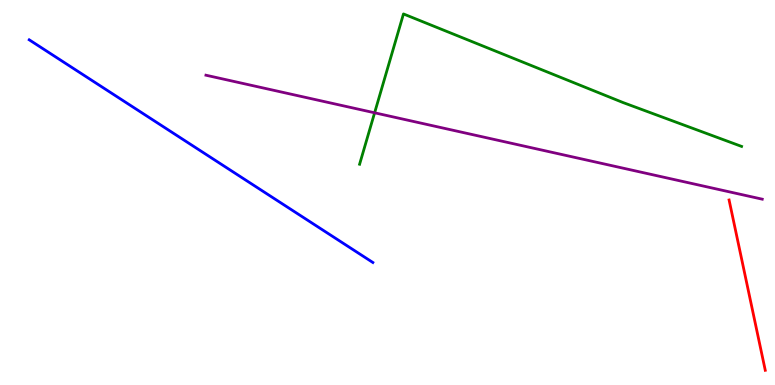[{'lines': ['blue', 'red'], 'intersections': []}, {'lines': ['green', 'red'], 'intersections': []}, {'lines': ['purple', 'red'], 'intersections': []}, {'lines': ['blue', 'green'], 'intersections': []}, {'lines': ['blue', 'purple'], 'intersections': []}, {'lines': ['green', 'purple'], 'intersections': [{'x': 4.83, 'y': 7.07}]}]